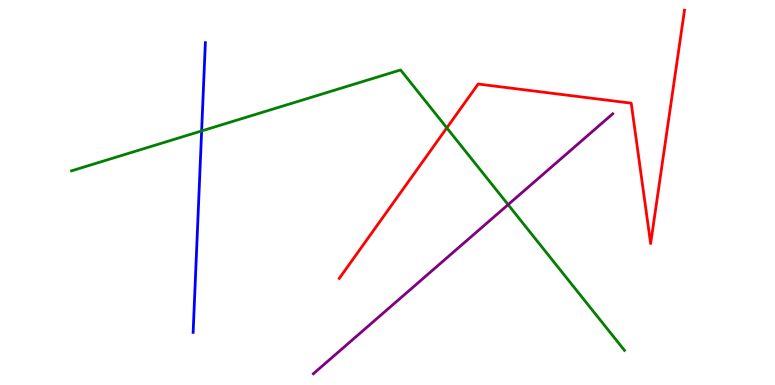[{'lines': ['blue', 'red'], 'intersections': []}, {'lines': ['green', 'red'], 'intersections': [{'x': 5.77, 'y': 6.68}]}, {'lines': ['purple', 'red'], 'intersections': []}, {'lines': ['blue', 'green'], 'intersections': [{'x': 2.6, 'y': 6.6}]}, {'lines': ['blue', 'purple'], 'intersections': []}, {'lines': ['green', 'purple'], 'intersections': [{'x': 6.56, 'y': 4.68}]}]